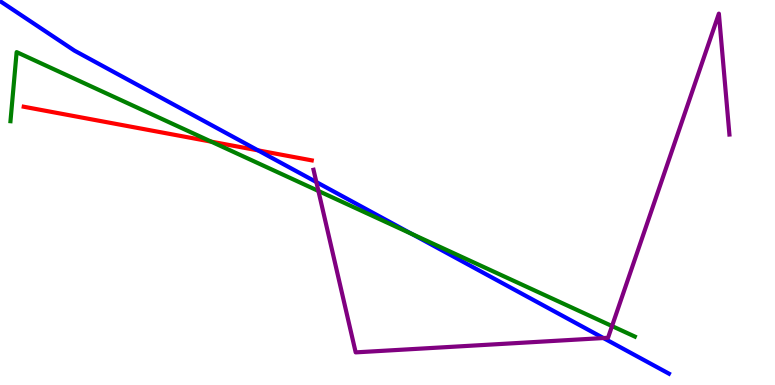[{'lines': ['blue', 'red'], 'intersections': [{'x': 3.33, 'y': 6.09}]}, {'lines': ['green', 'red'], 'intersections': [{'x': 2.73, 'y': 6.32}]}, {'lines': ['purple', 'red'], 'intersections': []}, {'lines': ['blue', 'green'], 'intersections': [{'x': 5.31, 'y': 3.92}]}, {'lines': ['blue', 'purple'], 'intersections': [{'x': 4.08, 'y': 5.27}, {'x': 7.79, 'y': 1.22}]}, {'lines': ['green', 'purple'], 'intersections': [{'x': 4.11, 'y': 5.04}, {'x': 7.9, 'y': 1.53}]}]